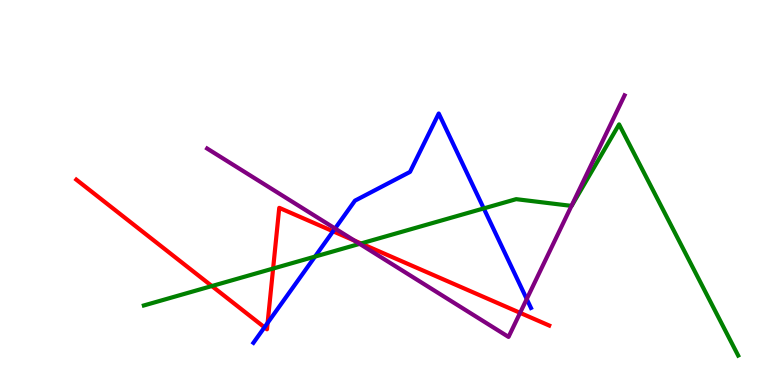[{'lines': ['blue', 'red'], 'intersections': [{'x': 3.41, 'y': 1.5}, {'x': 3.45, 'y': 1.61}, {'x': 4.3, 'y': 3.99}]}, {'lines': ['green', 'red'], 'intersections': [{'x': 2.73, 'y': 2.57}, {'x': 3.52, 'y': 3.02}, {'x': 4.66, 'y': 3.68}]}, {'lines': ['purple', 'red'], 'intersections': [{'x': 4.57, 'y': 3.75}, {'x': 6.71, 'y': 1.87}]}, {'lines': ['blue', 'green'], 'intersections': [{'x': 4.06, 'y': 3.34}, {'x': 6.24, 'y': 4.59}]}, {'lines': ['blue', 'purple'], 'intersections': [{'x': 4.32, 'y': 4.06}, {'x': 6.8, 'y': 2.23}]}, {'lines': ['green', 'purple'], 'intersections': [{'x': 4.64, 'y': 3.67}, {'x': 7.37, 'y': 4.65}]}]